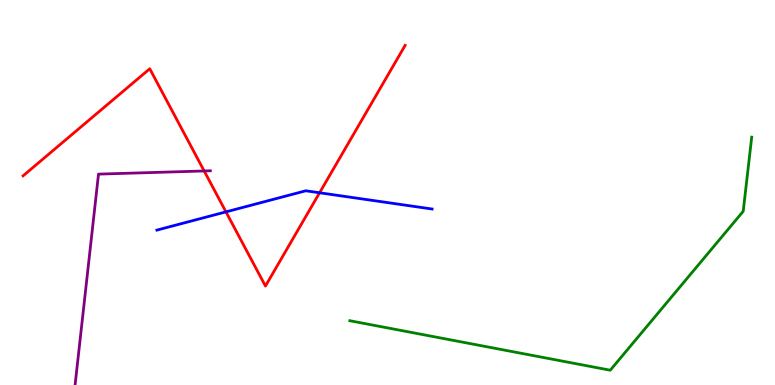[{'lines': ['blue', 'red'], 'intersections': [{'x': 2.92, 'y': 4.5}, {'x': 4.12, 'y': 4.99}]}, {'lines': ['green', 'red'], 'intersections': []}, {'lines': ['purple', 'red'], 'intersections': [{'x': 2.63, 'y': 5.56}]}, {'lines': ['blue', 'green'], 'intersections': []}, {'lines': ['blue', 'purple'], 'intersections': []}, {'lines': ['green', 'purple'], 'intersections': []}]